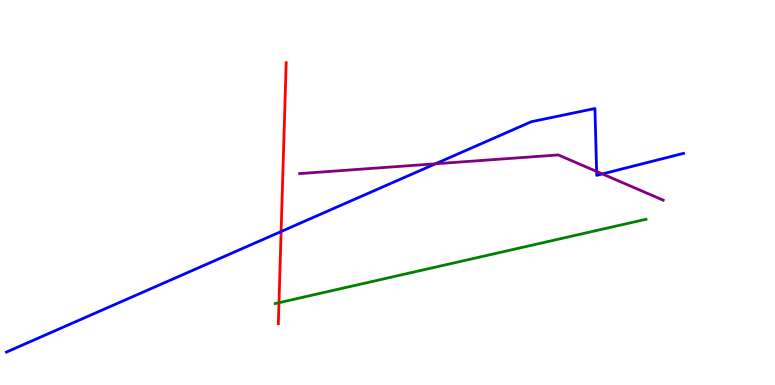[{'lines': ['blue', 'red'], 'intersections': [{'x': 3.63, 'y': 3.99}]}, {'lines': ['green', 'red'], 'intersections': [{'x': 3.6, 'y': 2.14}]}, {'lines': ['purple', 'red'], 'intersections': []}, {'lines': ['blue', 'green'], 'intersections': []}, {'lines': ['blue', 'purple'], 'intersections': [{'x': 5.62, 'y': 5.75}, {'x': 7.7, 'y': 5.55}, {'x': 7.77, 'y': 5.48}]}, {'lines': ['green', 'purple'], 'intersections': []}]